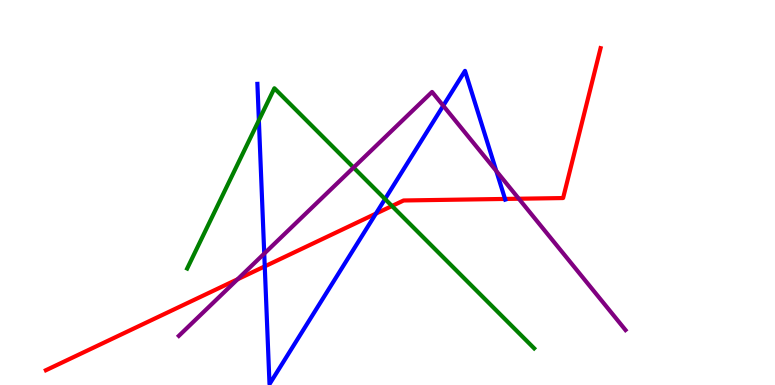[{'lines': ['blue', 'red'], 'intersections': [{'x': 3.42, 'y': 3.08}, {'x': 4.85, 'y': 4.45}, {'x': 6.52, 'y': 4.83}]}, {'lines': ['green', 'red'], 'intersections': [{'x': 5.06, 'y': 4.65}]}, {'lines': ['purple', 'red'], 'intersections': [{'x': 3.07, 'y': 2.75}, {'x': 6.69, 'y': 4.84}]}, {'lines': ['blue', 'green'], 'intersections': [{'x': 3.34, 'y': 6.87}, {'x': 4.97, 'y': 4.83}]}, {'lines': ['blue', 'purple'], 'intersections': [{'x': 3.41, 'y': 3.41}, {'x': 5.72, 'y': 7.25}, {'x': 6.4, 'y': 5.56}]}, {'lines': ['green', 'purple'], 'intersections': [{'x': 4.56, 'y': 5.65}]}]